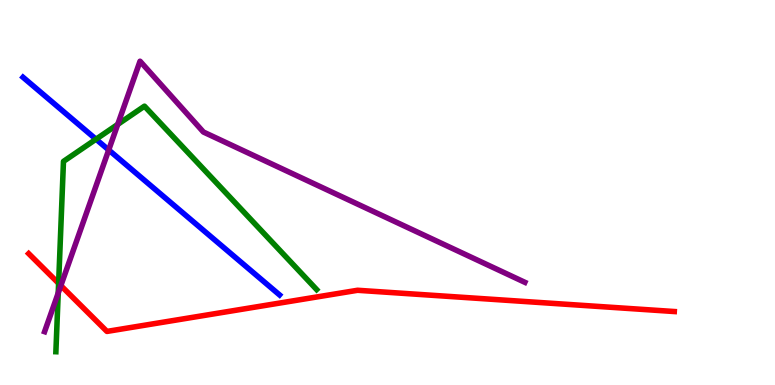[{'lines': ['blue', 'red'], 'intersections': []}, {'lines': ['green', 'red'], 'intersections': [{'x': 0.756, 'y': 2.64}]}, {'lines': ['purple', 'red'], 'intersections': [{'x': 0.785, 'y': 2.58}]}, {'lines': ['blue', 'green'], 'intersections': [{'x': 1.24, 'y': 6.38}]}, {'lines': ['blue', 'purple'], 'intersections': [{'x': 1.4, 'y': 6.1}]}, {'lines': ['green', 'purple'], 'intersections': [{'x': 0.751, 'y': 2.39}, {'x': 1.52, 'y': 6.77}]}]